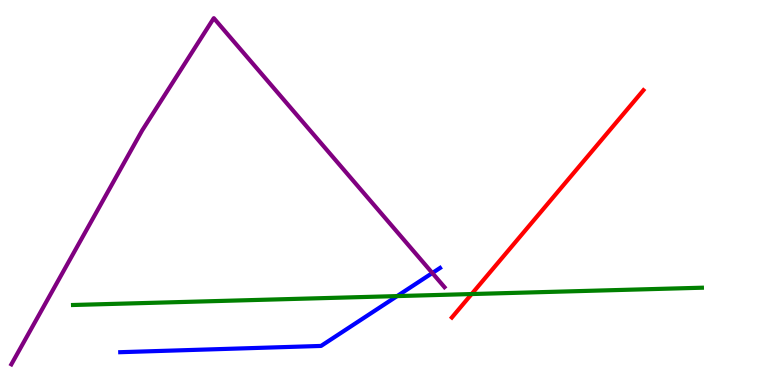[{'lines': ['blue', 'red'], 'intersections': []}, {'lines': ['green', 'red'], 'intersections': [{'x': 6.09, 'y': 2.36}]}, {'lines': ['purple', 'red'], 'intersections': []}, {'lines': ['blue', 'green'], 'intersections': [{'x': 5.12, 'y': 2.31}]}, {'lines': ['blue', 'purple'], 'intersections': [{'x': 5.58, 'y': 2.91}]}, {'lines': ['green', 'purple'], 'intersections': []}]